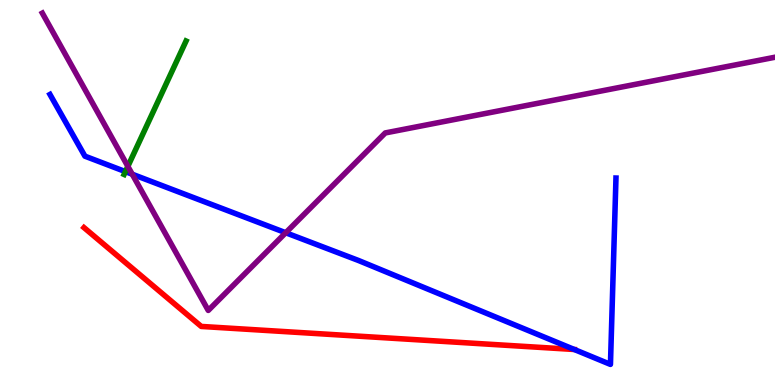[{'lines': ['blue', 'red'], 'intersections': [{'x': 7.41, 'y': 0.922}]}, {'lines': ['green', 'red'], 'intersections': []}, {'lines': ['purple', 'red'], 'intersections': []}, {'lines': ['blue', 'green'], 'intersections': [{'x': 1.62, 'y': 5.54}]}, {'lines': ['blue', 'purple'], 'intersections': [{'x': 1.71, 'y': 5.47}, {'x': 3.69, 'y': 3.95}]}, {'lines': ['green', 'purple'], 'intersections': [{'x': 1.65, 'y': 5.68}]}]